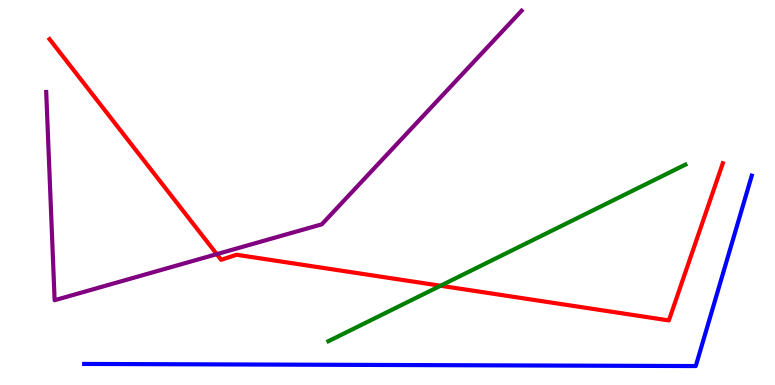[{'lines': ['blue', 'red'], 'intersections': []}, {'lines': ['green', 'red'], 'intersections': [{'x': 5.68, 'y': 2.58}]}, {'lines': ['purple', 'red'], 'intersections': [{'x': 2.8, 'y': 3.4}]}, {'lines': ['blue', 'green'], 'intersections': []}, {'lines': ['blue', 'purple'], 'intersections': []}, {'lines': ['green', 'purple'], 'intersections': []}]